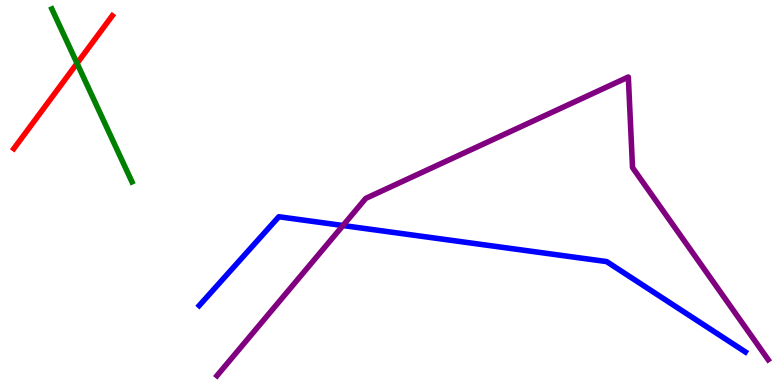[{'lines': ['blue', 'red'], 'intersections': []}, {'lines': ['green', 'red'], 'intersections': [{'x': 0.994, 'y': 8.36}]}, {'lines': ['purple', 'red'], 'intersections': []}, {'lines': ['blue', 'green'], 'intersections': []}, {'lines': ['blue', 'purple'], 'intersections': [{'x': 4.43, 'y': 4.14}]}, {'lines': ['green', 'purple'], 'intersections': []}]